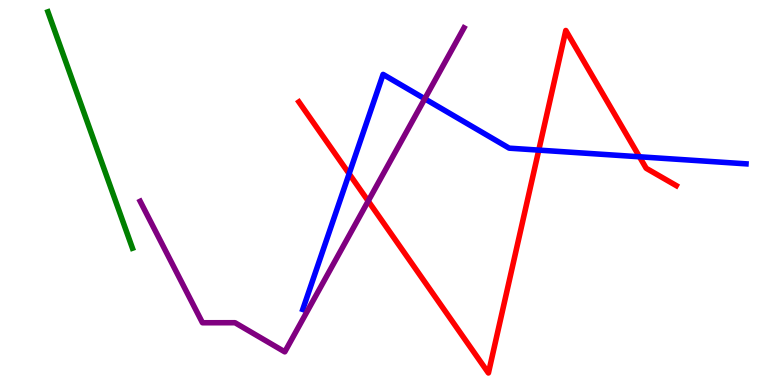[{'lines': ['blue', 'red'], 'intersections': [{'x': 4.5, 'y': 5.49}, {'x': 6.95, 'y': 6.1}, {'x': 8.25, 'y': 5.93}]}, {'lines': ['green', 'red'], 'intersections': []}, {'lines': ['purple', 'red'], 'intersections': [{'x': 4.75, 'y': 4.78}]}, {'lines': ['blue', 'green'], 'intersections': []}, {'lines': ['blue', 'purple'], 'intersections': [{'x': 5.48, 'y': 7.43}]}, {'lines': ['green', 'purple'], 'intersections': []}]